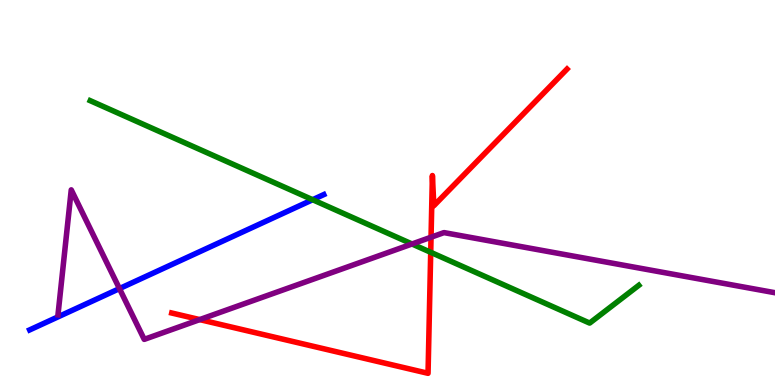[{'lines': ['blue', 'red'], 'intersections': []}, {'lines': ['green', 'red'], 'intersections': [{'x': 5.56, 'y': 3.45}]}, {'lines': ['purple', 'red'], 'intersections': [{'x': 2.58, 'y': 1.7}, {'x': 5.56, 'y': 3.84}]}, {'lines': ['blue', 'green'], 'intersections': [{'x': 4.03, 'y': 4.81}]}, {'lines': ['blue', 'purple'], 'intersections': [{'x': 1.54, 'y': 2.5}]}, {'lines': ['green', 'purple'], 'intersections': [{'x': 5.32, 'y': 3.66}]}]